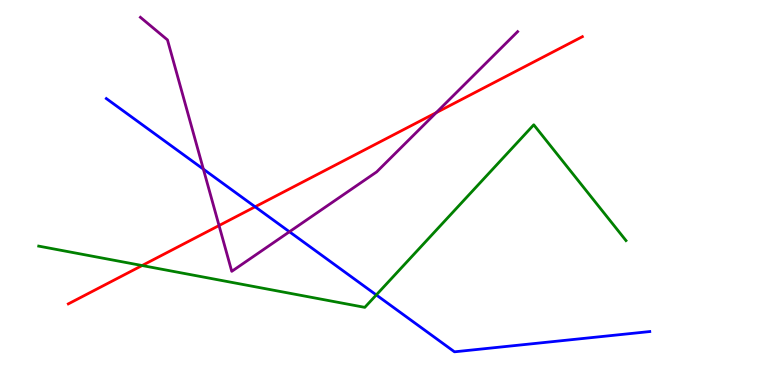[{'lines': ['blue', 'red'], 'intersections': [{'x': 3.29, 'y': 4.63}]}, {'lines': ['green', 'red'], 'intersections': [{'x': 1.83, 'y': 3.1}]}, {'lines': ['purple', 'red'], 'intersections': [{'x': 2.83, 'y': 4.14}, {'x': 5.63, 'y': 7.07}]}, {'lines': ['blue', 'green'], 'intersections': [{'x': 4.86, 'y': 2.34}]}, {'lines': ['blue', 'purple'], 'intersections': [{'x': 2.62, 'y': 5.61}, {'x': 3.73, 'y': 3.98}]}, {'lines': ['green', 'purple'], 'intersections': []}]